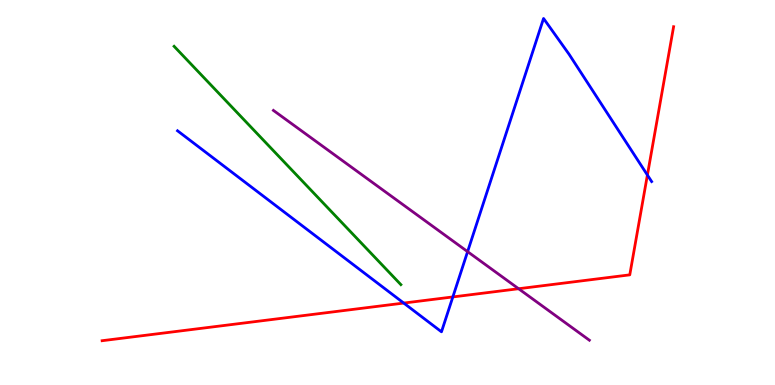[{'lines': ['blue', 'red'], 'intersections': [{'x': 5.21, 'y': 2.13}, {'x': 5.84, 'y': 2.29}, {'x': 8.35, 'y': 5.45}]}, {'lines': ['green', 'red'], 'intersections': []}, {'lines': ['purple', 'red'], 'intersections': [{'x': 6.69, 'y': 2.5}]}, {'lines': ['blue', 'green'], 'intersections': []}, {'lines': ['blue', 'purple'], 'intersections': [{'x': 6.03, 'y': 3.46}]}, {'lines': ['green', 'purple'], 'intersections': []}]